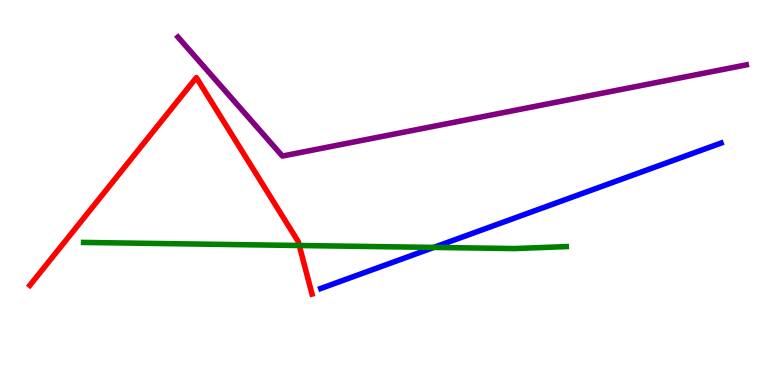[{'lines': ['blue', 'red'], 'intersections': []}, {'lines': ['green', 'red'], 'intersections': [{'x': 3.86, 'y': 3.62}]}, {'lines': ['purple', 'red'], 'intersections': []}, {'lines': ['blue', 'green'], 'intersections': [{'x': 5.6, 'y': 3.57}]}, {'lines': ['blue', 'purple'], 'intersections': []}, {'lines': ['green', 'purple'], 'intersections': []}]